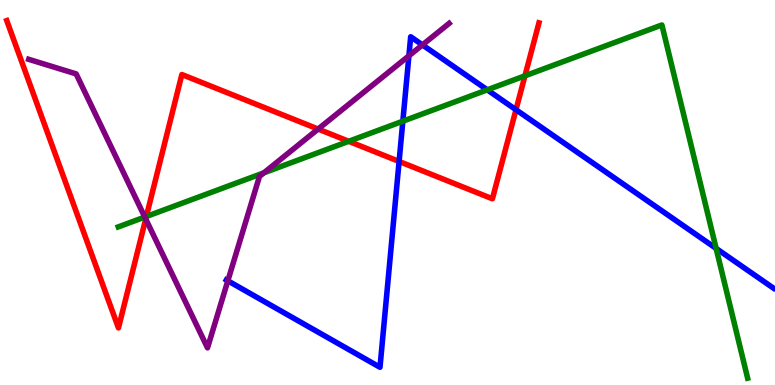[{'lines': ['blue', 'red'], 'intersections': [{'x': 5.15, 'y': 5.81}, {'x': 6.66, 'y': 7.15}]}, {'lines': ['green', 'red'], 'intersections': [{'x': 1.89, 'y': 4.38}, {'x': 4.5, 'y': 6.33}, {'x': 6.77, 'y': 8.03}]}, {'lines': ['purple', 'red'], 'intersections': [{'x': 1.88, 'y': 4.31}, {'x': 4.1, 'y': 6.65}]}, {'lines': ['blue', 'green'], 'intersections': [{'x': 5.2, 'y': 6.85}, {'x': 6.29, 'y': 7.67}, {'x': 9.24, 'y': 3.55}]}, {'lines': ['blue', 'purple'], 'intersections': [{'x': 2.94, 'y': 2.71}, {'x': 5.28, 'y': 8.55}, {'x': 5.45, 'y': 8.83}]}, {'lines': ['green', 'purple'], 'intersections': [{'x': 1.87, 'y': 4.36}, {'x': 3.4, 'y': 5.51}]}]